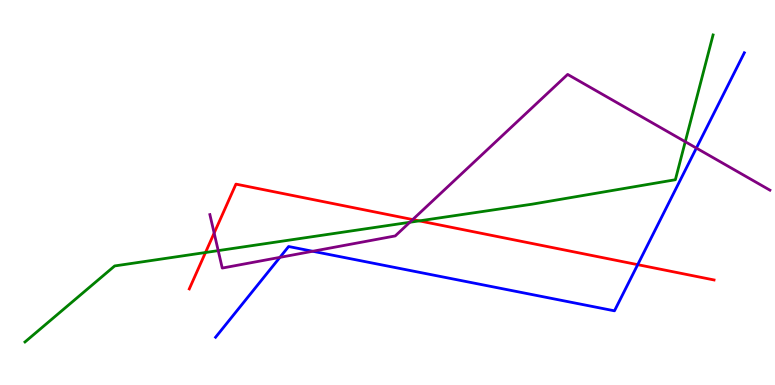[{'lines': ['blue', 'red'], 'intersections': [{'x': 8.23, 'y': 3.13}]}, {'lines': ['green', 'red'], 'intersections': [{'x': 2.65, 'y': 3.44}, {'x': 5.41, 'y': 4.26}]}, {'lines': ['purple', 'red'], 'intersections': [{'x': 2.76, 'y': 3.95}, {'x': 5.33, 'y': 4.3}]}, {'lines': ['blue', 'green'], 'intersections': []}, {'lines': ['blue', 'purple'], 'intersections': [{'x': 3.61, 'y': 3.32}, {'x': 4.03, 'y': 3.47}, {'x': 8.99, 'y': 6.15}]}, {'lines': ['green', 'purple'], 'intersections': [{'x': 2.82, 'y': 3.49}, {'x': 5.29, 'y': 4.23}, {'x': 8.84, 'y': 6.32}]}]